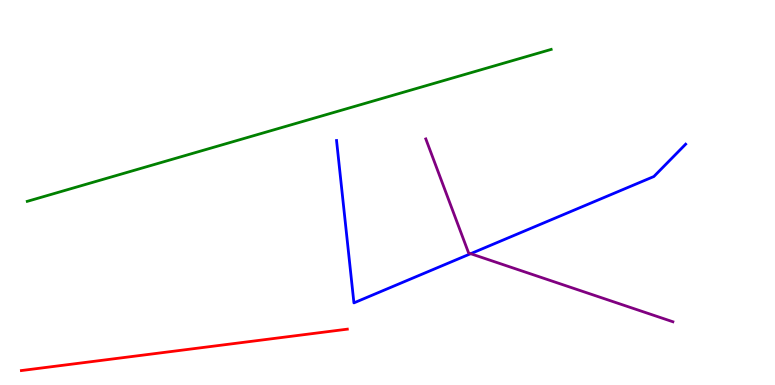[{'lines': ['blue', 'red'], 'intersections': []}, {'lines': ['green', 'red'], 'intersections': []}, {'lines': ['purple', 'red'], 'intersections': []}, {'lines': ['blue', 'green'], 'intersections': []}, {'lines': ['blue', 'purple'], 'intersections': [{'x': 6.07, 'y': 3.41}]}, {'lines': ['green', 'purple'], 'intersections': []}]